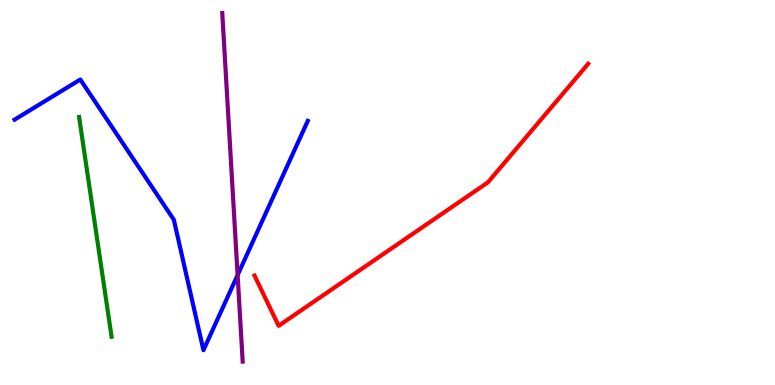[{'lines': ['blue', 'red'], 'intersections': []}, {'lines': ['green', 'red'], 'intersections': []}, {'lines': ['purple', 'red'], 'intersections': []}, {'lines': ['blue', 'green'], 'intersections': []}, {'lines': ['blue', 'purple'], 'intersections': [{'x': 3.07, 'y': 2.86}]}, {'lines': ['green', 'purple'], 'intersections': []}]